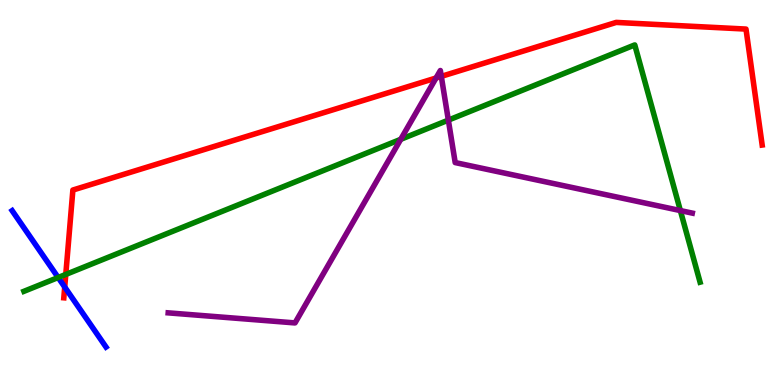[{'lines': ['blue', 'red'], 'intersections': [{'x': 0.835, 'y': 2.54}]}, {'lines': ['green', 'red'], 'intersections': [{'x': 0.849, 'y': 2.87}]}, {'lines': ['purple', 'red'], 'intersections': [{'x': 5.63, 'y': 7.97}, {'x': 5.69, 'y': 8.02}]}, {'lines': ['blue', 'green'], 'intersections': [{'x': 0.75, 'y': 2.79}]}, {'lines': ['blue', 'purple'], 'intersections': []}, {'lines': ['green', 'purple'], 'intersections': [{'x': 5.17, 'y': 6.38}, {'x': 5.79, 'y': 6.88}, {'x': 8.78, 'y': 4.53}]}]